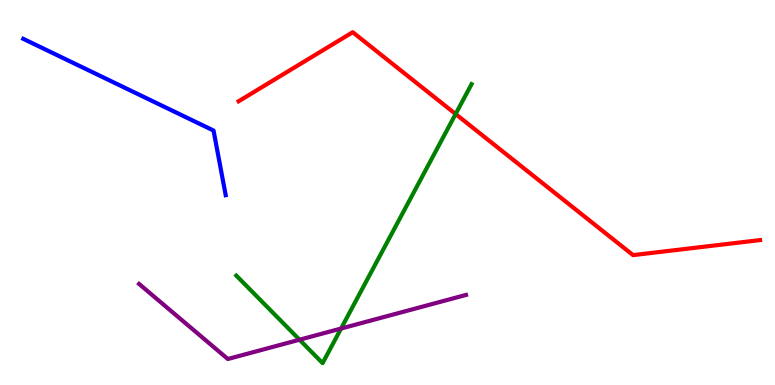[{'lines': ['blue', 'red'], 'intersections': []}, {'lines': ['green', 'red'], 'intersections': [{'x': 5.88, 'y': 7.04}]}, {'lines': ['purple', 'red'], 'intersections': []}, {'lines': ['blue', 'green'], 'intersections': []}, {'lines': ['blue', 'purple'], 'intersections': []}, {'lines': ['green', 'purple'], 'intersections': [{'x': 3.86, 'y': 1.18}, {'x': 4.4, 'y': 1.47}]}]